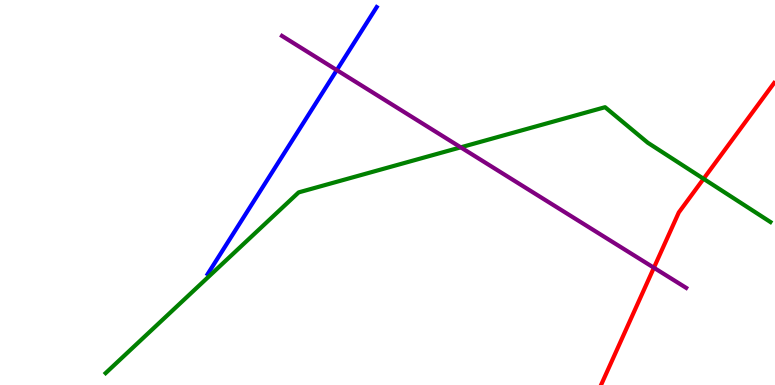[{'lines': ['blue', 'red'], 'intersections': []}, {'lines': ['green', 'red'], 'intersections': [{'x': 9.08, 'y': 5.36}]}, {'lines': ['purple', 'red'], 'intersections': [{'x': 8.44, 'y': 3.05}]}, {'lines': ['blue', 'green'], 'intersections': []}, {'lines': ['blue', 'purple'], 'intersections': [{'x': 4.35, 'y': 8.18}]}, {'lines': ['green', 'purple'], 'intersections': [{'x': 5.94, 'y': 6.17}]}]